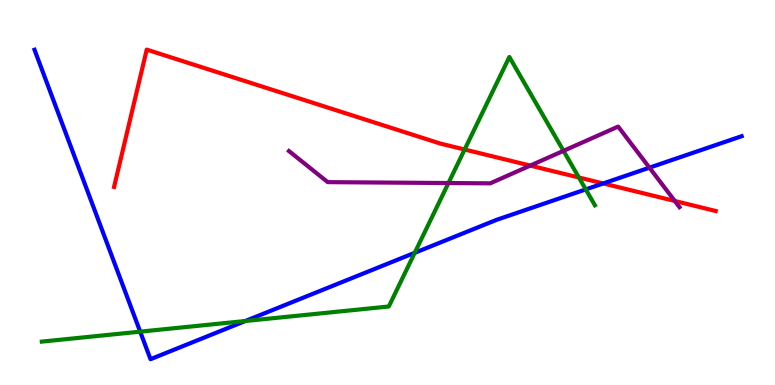[{'lines': ['blue', 'red'], 'intersections': [{'x': 7.78, 'y': 5.24}]}, {'lines': ['green', 'red'], 'intersections': [{'x': 6.0, 'y': 6.12}, {'x': 7.47, 'y': 5.39}]}, {'lines': ['purple', 'red'], 'intersections': [{'x': 6.84, 'y': 5.7}, {'x': 8.71, 'y': 4.78}]}, {'lines': ['blue', 'green'], 'intersections': [{'x': 1.81, 'y': 1.39}, {'x': 3.17, 'y': 1.66}, {'x': 5.35, 'y': 3.43}, {'x': 7.56, 'y': 5.08}]}, {'lines': ['blue', 'purple'], 'intersections': [{'x': 8.38, 'y': 5.64}]}, {'lines': ['green', 'purple'], 'intersections': [{'x': 5.79, 'y': 5.25}, {'x': 7.27, 'y': 6.08}]}]